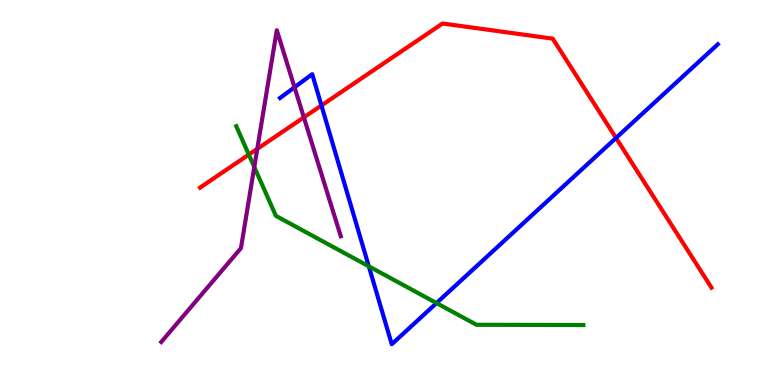[{'lines': ['blue', 'red'], 'intersections': [{'x': 4.15, 'y': 7.26}, {'x': 7.95, 'y': 6.42}]}, {'lines': ['green', 'red'], 'intersections': [{'x': 3.21, 'y': 5.98}]}, {'lines': ['purple', 'red'], 'intersections': [{'x': 3.32, 'y': 6.13}, {'x': 3.92, 'y': 6.95}]}, {'lines': ['blue', 'green'], 'intersections': [{'x': 4.76, 'y': 3.08}, {'x': 5.63, 'y': 2.13}]}, {'lines': ['blue', 'purple'], 'intersections': [{'x': 3.8, 'y': 7.73}]}, {'lines': ['green', 'purple'], 'intersections': [{'x': 3.28, 'y': 5.66}]}]